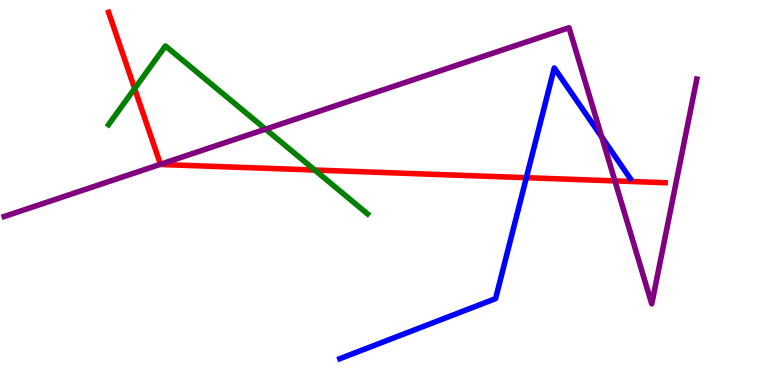[{'lines': ['blue', 'red'], 'intersections': [{'x': 6.79, 'y': 5.38}]}, {'lines': ['green', 'red'], 'intersections': [{'x': 1.74, 'y': 7.7}, {'x': 4.06, 'y': 5.58}]}, {'lines': ['purple', 'red'], 'intersections': [{'x': 2.07, 'y': 5.73}, {'x': 7.93, 'y': 5.3}]}, {'lines': ['blue', 'green'], 'intersections': []}, {'lines': ['blue', 'purple'], 'intersections': [{'x': 7.76, 'y': 6.44}]}, {'lines': ['green', 'purple'], 'intersections': [{'x': 3.43, 'y': 6.65}]}]